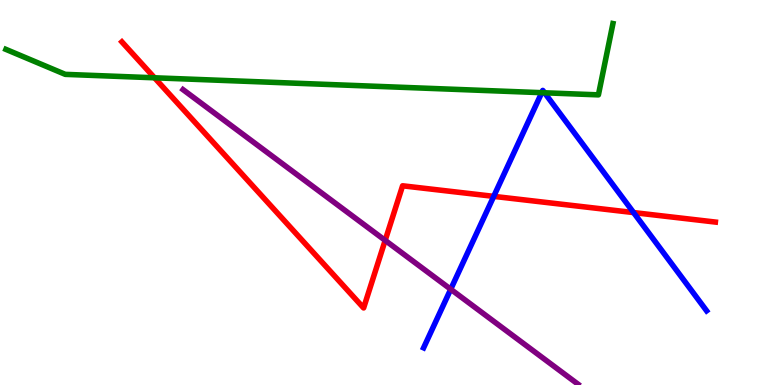[{'lines': ['blue', 'red'], 'intersections': [{'x': 6.37, 'y': 4.9}, {'x': 8.18, 'y': 4.48}]}, {'lines': ['green', 'red'], 'intersections': [{'x': 1.99, 'y': 7.98}]}, {'lines': ['purple', 'red'], 'intersections': [{'x': 4.97, 'y': 3.76}]}, {'lines': ['blue', 'green'], 'intersections': [{'x': 6.99, 'y': 7.59}, {'x': 7.03, 'y': 7.59}]}, {'lines': ['blue', 'purple'], 'intersections': [{'x': 5.82, 'y': 2.49}]}, {'lines': ['green', 'purple'], 'intersections': []}]